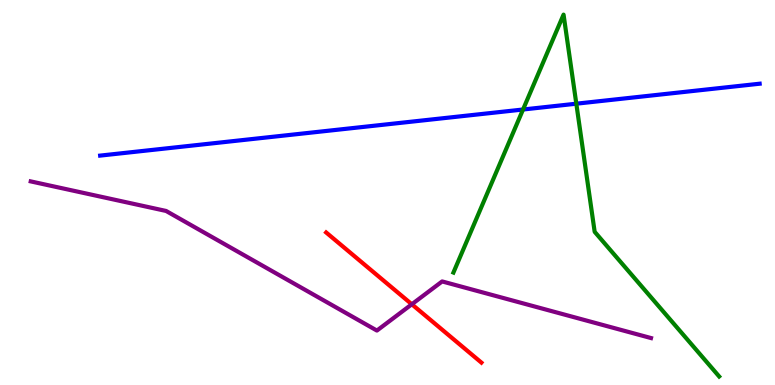[{'lines': ['blue', 'red'], 'intersections': []}, {'lines': ['green', 'red'], 'intersections': []}, {'lines': ['purple', 'red'], 'intersections': [{'x': 5.31, 'y': 2.1}]}, {'lines': ['blue', 'green'], 'intersections': [{'x': 6.75, 'y': 7.16}, {'x': 7.44, 'y': 7.31}]}, {'lines': ['blue', 'purple'], 'intersections': []}, {'lines': ['green', 'purple'], 'intersections': []}]